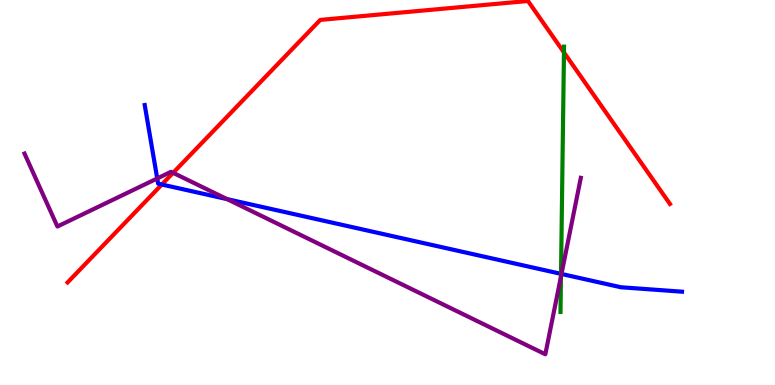[{'lines': ['blue', 'red'], 'intersections': [{'x': 2.09, 'y': 5.21}]}, {'lines': ['green', 'red'], 'intersections': [{'x': 7.28, 'y': 8.64}]}, {'lines': ['purple', 'red'], 'intersections': [{'x': 2.23, 'y': 5.51}]}, {'lines': ['blue', 'green'], 'intersections': [{'x': 7.24, 'y': 2.89}]}, {'lines': ['blue', 'purple'], 'intersections': [{'x': 2.03, 'y': 5.36}, {'x': 2.93, 'y': 4.83}, {'x': 7.24, 'y': 2.88}]}, {'lines': ['green', 'purple'], 'intersections': [{'x': 7.24, 'y': 2.82}]}]